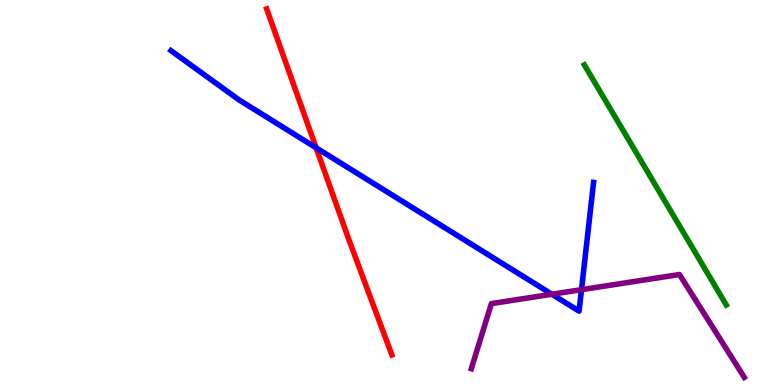[{'lines': ['blue', 'red'], 'intersections': [{'x': 4.08, 'y': 6.16}]}, {'lines': ['green', 'red'], 'intersections': []}, {'lines': ['purple', 'red'], 'intersections': []}, {'lines': ['blue', 'green'], 'intersections': []}, {'lines': ['blue', 'purple'], 'intersections': [{'x': 7.12, 'y': 2.36}, {'x': 7.5, 'y': 2.48}]}, {'lines': ['green', 'purple'], 'intersections': []}]